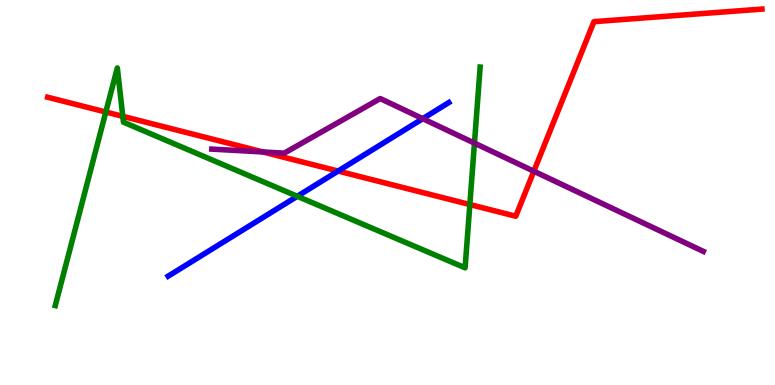[{'lines': ['blue', 'red'], 'intersections': [{'x': 4.36, 'y': 5.56}]}, {'lines': ['green', 'red'], 'intersections': [{'x': 1.37, 'y': 7.09}, {'x': 1.58, 'y': 6.98}, {'x': 6.06, 'y': 4.69}]}, {'lines': ['purple', 'red'], 'intersections': [{'x': 3.39, 'y': 6.05}, {'x': 6.89, 'y': 5.55}]}, {'lines': ['blue', 'green'], 'intersections': [{'x': 3.84, 'y': 4.9}]}, {'lines': ['blue', 'purple'], 'intersections': [{'x': 5.45, 'y': 6.92}]}, {'lines': ['green', 'purple'], 'intersections': [{'x': 6.12, 'y': 6.28}]}]